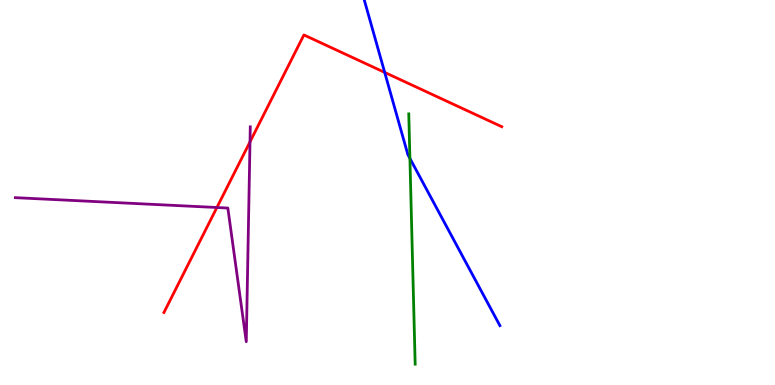[{'lines': ['blue', 'red'], 'intersections': [{'x': 4.96, 'y': 8.12}]}, {'lines': ['green', 'red'], 'intersections': []}, {'lines': ['purple', 'red'], 'intersections': [{'x': 2.8, 'y': 4.61}, {'x': 3.23, 'y': 6.32}]}, {'lines': ['blue', 'green'], 'intersections': [{'x': 5.29, 'y': 5.89}]}, {'lines': ['blue', 'purple'], 'intersections': []}, {'lines': ['green', 'purple'], 'intersections': []}]